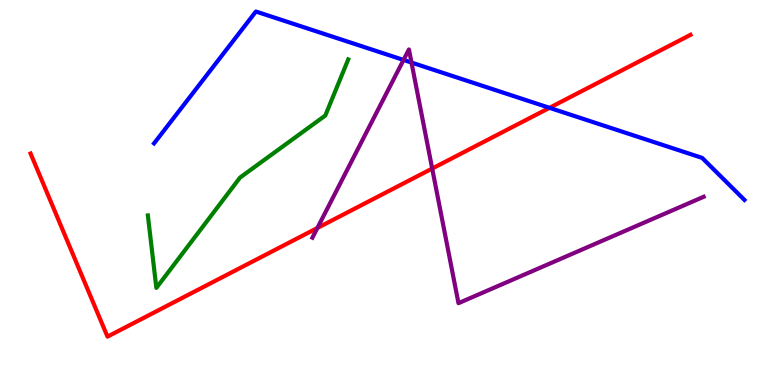[{'lines': ['blue', 'red'], 'intersections': [{'x': 7.09, 'y': 7.2}]}, {'lines': ['green', 'red'], 'intersections': []}, {'lines': ['purple', 'red'], 'intersections': [{'x': 4.1, 'y': 4.08}, {'x': 5.58, 'y': 5.62}]}, {'lines': ['blue', 'green'], 'intersections': []}, {'lines': ['blue', 'purple'], 'intersections': [{'x': 5.21, 'y': 8.44}, {'x': 5.31, 'y': 8.38}]}, {'lines': ['green', 'purple'], 'intersections': []}]